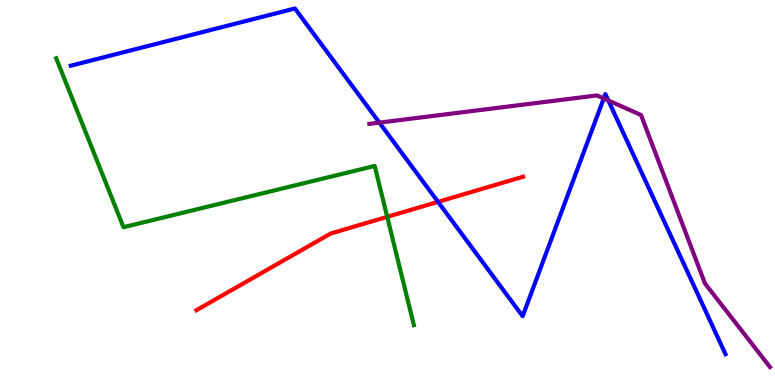[{'lines': ['blue', 'red'], 'intersections': [{'x': 5.65, 'y': 4.76}]}, {'lines': ['green', 'red'], 'intersections': [{'x': 5.0, 'y': 4.37}]}, {'lines': ['purple', 'red'], 'intersections': []}, {'lines': ['blue', 'green'], 'intersections': []}, {'lines': ['blue', 'purple'], 'intersections': [{'x': 4.9, 'y': 6.81}, {'x': 7.79, 'y': 7.44}, {'x': 7.85, 'y': 7.39}]}, {'lines': ['green', 'purple'], 'intersections': []}]